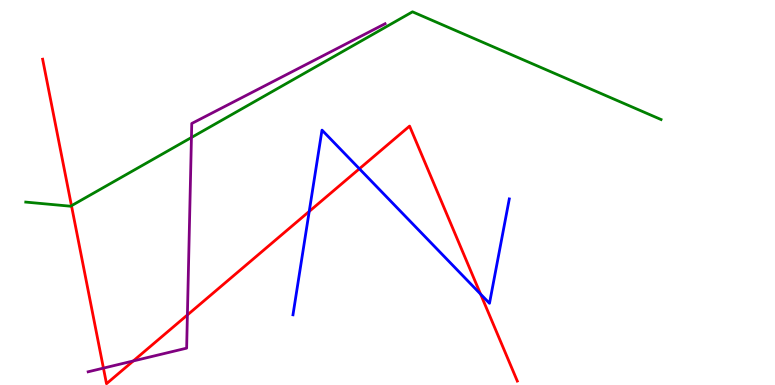[{'lines': ['blue', 'red'], 'intersections': [{'x': 3.99, 'y': 4.51}, {'x': 4.64, 'y': 5.62}, {'x': 6.2, 'y': 2.36}]}, {'lines': ['green', 'red'], 'intersections': [{'x': 0.922, 'y': 4.66}]}, {'lines': ['purple', 'red'], 'intersections': [{'x': 1.33, 'y': 0.438}, {'x': 1.72, 'y': 0.624}, {'x': 2.42, 'y': 1.82}]}, {'lines': ['blue', 'green'], 'intersections': []}, {'lines': ['blue', 'purple'], 'intersections': []}, {'lines': ['green', 'purple'], 'intersections': [{'x': 2.47, 'y': 6.43}]}]